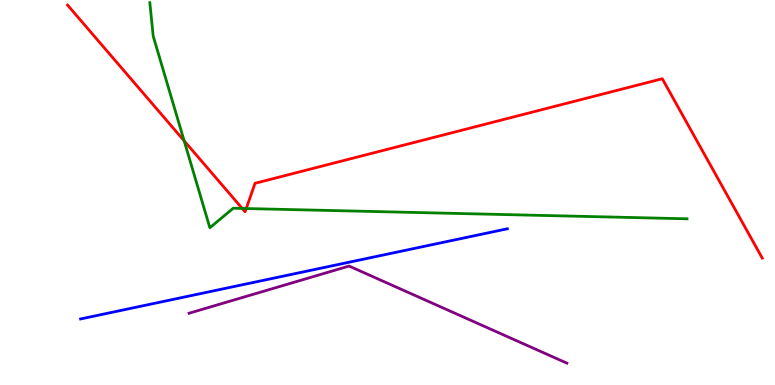[{'lines': ['blue', 'red'], 'intersections': []}, {'lines': ['green', 'red'], 'intersections': [{'x': 2.38, 'y': 6.34}, {'x': 3.13, 'y': 4.59}, {'x': 3.18, 'y': 4.58}]}, {'lines': ['purple', 'red'], 'intersections': []}, {'lines': ['blue', 'green'], 'intersections': []}, {'lines': ['blue', 'purple'], 'intersections': []}, {'lines': ['green', 'purple'], 'intersections': []}]